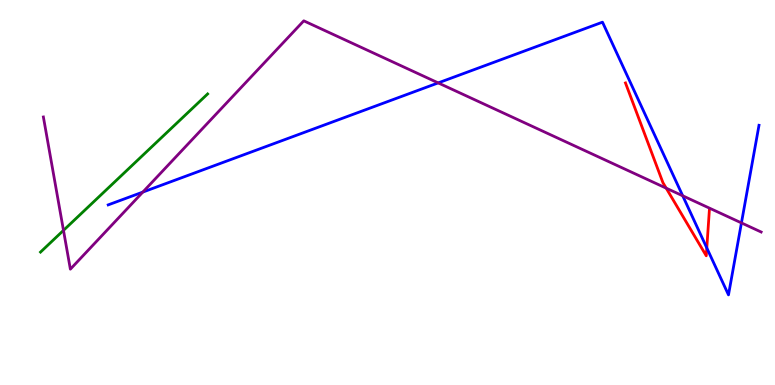[{'lines': ['blue', 'red'], 'intersections': [{'x': 9.12, 'y': 3.56}]}, {'lines': ['green', 'red'], 'intersections': []}, {'lines': ['purple', 'red'], 'intersections': [{'x': 8.6, 'y': 5.11}]}, {'lines': ['blue', 'green'], 'intersections': []}, {'lines': ['blue', 'purple'], 'intersections': [{'x': 1.84, 'y': 5.01}, {'x': 5.65, 'y': 7.85}, {'x': 8.81, 'y': 4.91}, {'x': 9.57, 'y': 4.21}]}, {'lines': ['green', 'purple'], 'intersections': [{'x': 0.819, 'y': 4.02}]}]